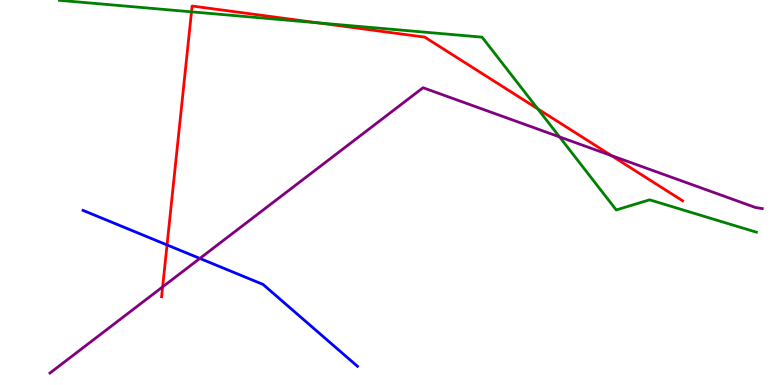[{'lines': ['blue', 'red'], 'intersections': [{'x': 2.16, 'y': 3.64}]}, {'lines': ['green', 'red'], 'intersections': [{'x': 2.47, 'y': 9.69}, {'x': 4.11, 'y': 9.41}, {'x': 6.94, 'y': 7.17}]}, {'lines': ['purple', 'red'], 'intersections': [{'x': 2.1, 'y': 2.55}, {'x': 7.89, 'y': 5.96}]}, {'lines': ['blue', 'green'], 'intersections': []}, {'lines': ['blue', 'purple'], 'intersections': [{'x': 2.58, 'y': 3.29}]}, {'lines': ['green', 'purple'], 'intersections': [{'x': 7.22, 'y': 6.44}]}]